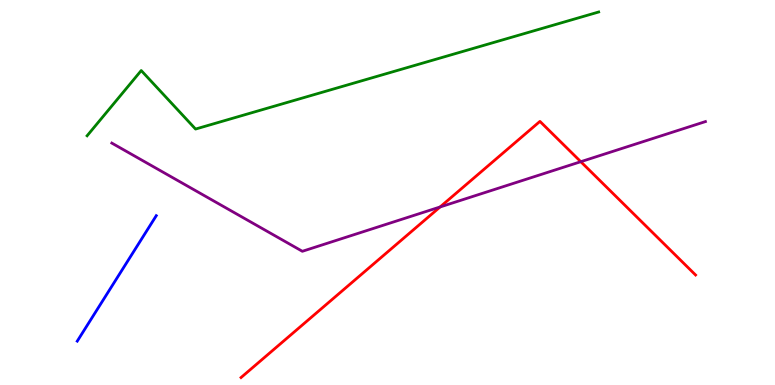[{'lines': ['blue', 'red'], 'intersections': []}, {'lines': ['green', 'red'], 'intersections': []}, {'lines': ['purple', 'red'], 'intersections': [{'x': 5.68, 'y': 4.62}, {'x': 7.49, 'y': 5.8}]}, {'lines': ['blue', 'green'], 'intersections': []}, {'lines': ['blue', 'purple'], 'intersections': []}, {'lines': ['green', 'purple'], 'intersections': []}]